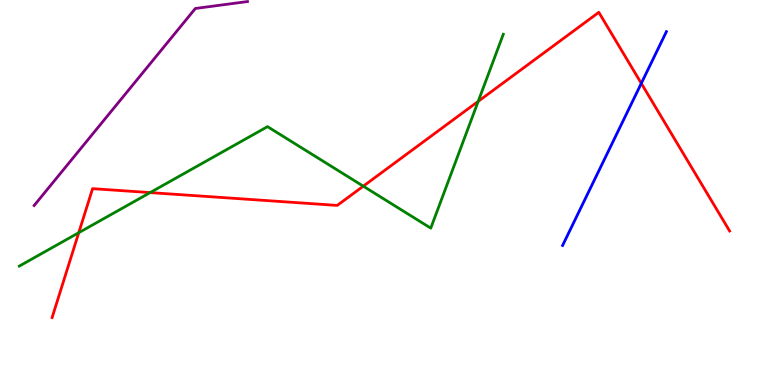[{'lines': ['blue', 'red'], 'intersections': [{'x': 8.27, 'y': 7.84}]}, {'lines': ['green', 'red'], 'intersections': [{'x': 1.02, 'y': 3.96}, {'x': 1.94, 'y': 5.0}, {'x': 4.69, 'y': 5.16}, {'x': 6.17, 'y': 7.37}]}, {'lines': ['purple', 'red'], 'intersections': []}, {'lines': ['blue', 'green'], 'intersections': []}, {'lines': ['blue', 'purple'], 'intersections': []}, {'lines': ['green', 'purple'], 'intersections': []}]